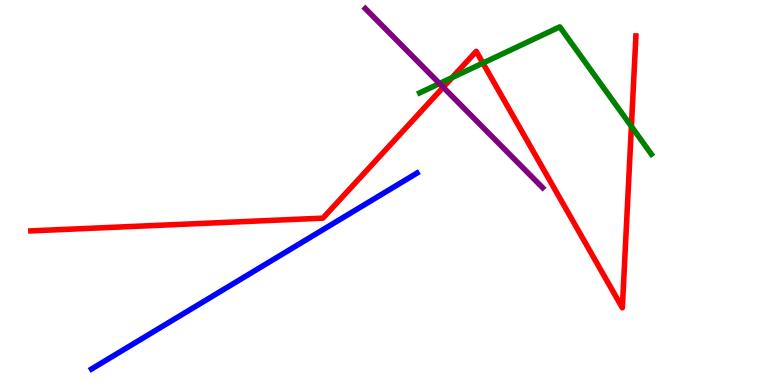[{'lines': ['blue', 'red'], 'intersections': []}, {'lines': ['green', 'red'], 'intersections': [{'x': 5.83, 'y': 7.99}, {'x': 6.23, 'y': 8.36}, {'x': 8.15, 'y': 6.72}]}, {'lines': ['purple', 'red'], 'intersections': [{'x': 5.72, 'y': 7.73}]}, {'lines': ['blue', 'green'], 'intersections': []}, {'lines': ['blue', 'purple'], 'intersections': []}, {'lines': ['green', 'purple'], 'intersections': [{'x': 5.67, 'y': 7.83}]}]